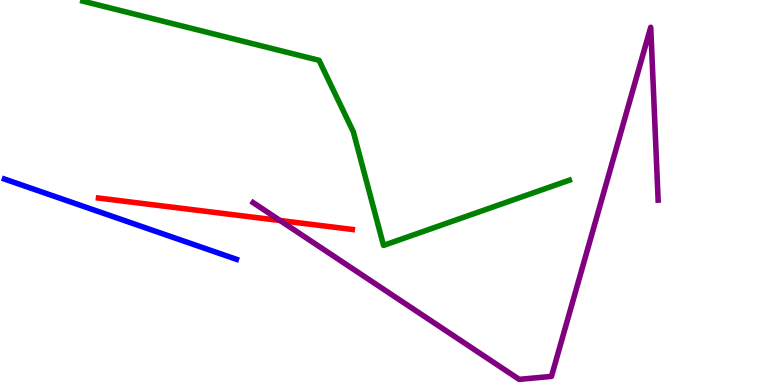[{'lines': ['blue', 'red'], 'intersections': []}, {'lines': ['green', 'red'], 'intersections': []}, {'lines': ['purple', 'red'], 'intersections': [{'x': 3.61, 'y': 4.27}]}, {'lines': ['blue', 'green'], 'intersections': []}, {'lines': ['blue', 'purple'], 'intersections': []}, {'lines': ['green', 'purple'], 'intersections': []}]